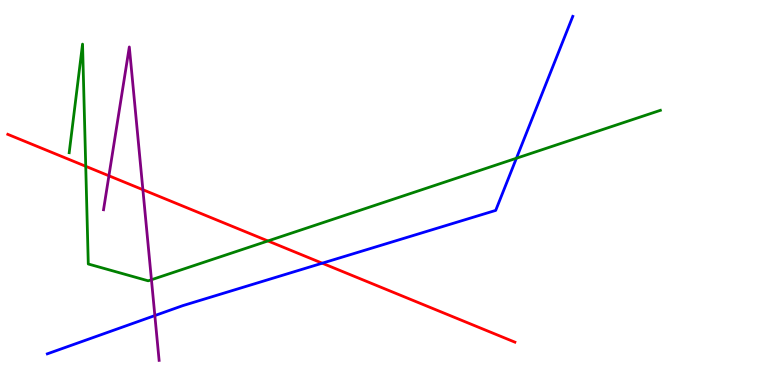[{'lines': ['blue', 'red'], 'intersections': [{'x': 4.16, 'y': 3.16}]}, {'lines': ['green', 'red'], 'intersections': [{'x': 1.11, 'y': 5.68}, {'x': 3.46, 'y': 3.74}]}, {'lines': ['purple', 'red'], 'intersections': [{'x': 1.41, 'y': 5.43}, {'x': 1.84, 'y': 5.07}]}, {'lines': ['blue', 'green'], 'intersections': [{'x': 6.66, 'y': 5.89}]}, {'lines': ['blue', 'purple'], 'intersections': [{'x': 2.0, 'y': 1.8}]}, {'lines': ['green', 'purple'], 'intersections': [{'x': 1.95, 'y': 2.73}]}]